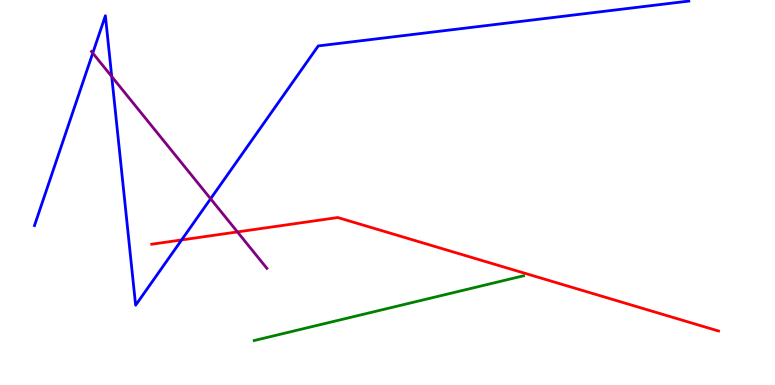[{'lines': ['blue', 'red'], 'intersections': [{'x': 2.34, 'y': 3.77}]}, {'lines': ['green', 'red'], 'intersections': []}, {'lines': ['purple', 'red'], 'intersections': [{'x': 3.06, 'y': 3.98}]}, {'lines': ['blue', 'green'], 'intersections': []}, {'lines': ['blue', 'purple'], 'intersections': [{'x': 1.2, 'y': 8.62}, {'x': 1.44, 'y': 8.01}, {'x': 2.72, 'y': 4.84}]}, {'lines': ['green', 'purple'], 'intersections': []}]